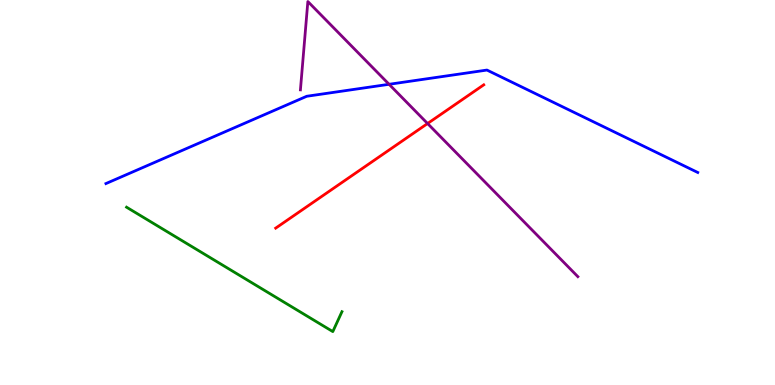[{'lines': ['blue', 'red'], 'intersections': []}, {'lines': ['green', 'red'], 'intersections': []}, {'lines': ['purple', 'red'], 'intersections': [{'x': 5.52, 'y': 6.79}]}, {'lines': ['blue', 'green'], 'intersections': []}, {'lines': ['blue', 'purple'], 'intersections': [{'x': 5.02, 'y': 7.81}]}, {'lines': ['green', 'purple'], 'intersections': []}]